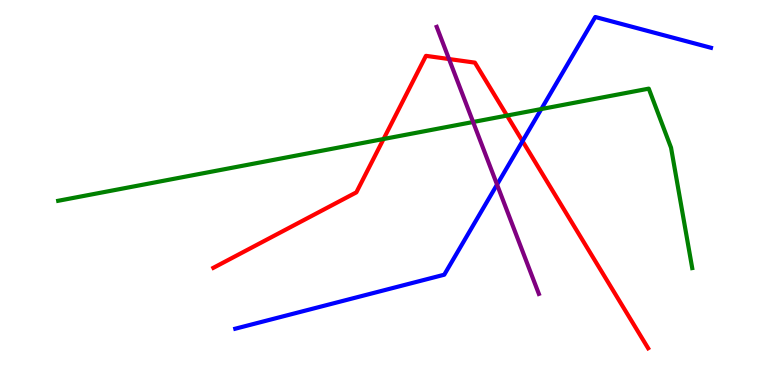[{'lines': ['blue', 'red'], 'intersections': [{'x': 6.74, 'y': 6.33}]}, {'lines': ['green', 'red'], 'intersections': [{'x': 4.95, 'y': 6.39}, {'x': 6.54, 'y': 7.0}]}, {'lines': ['purple', 'red'], 'intersections': [{'x': 5.79, 'y': 8.47}]}, {'lines': ['blue', 'green'], 'intersections': [{'x': 6.98, 'y': 7.17}]}, {'lines': ['blue', 'purple'], 'intersections': [{'x': 6.41, 'y': 5.21}]}, {'lines': ['green', 'purple'], 'intersections': [{'x': 6.1, 'y': 6.83}]}]